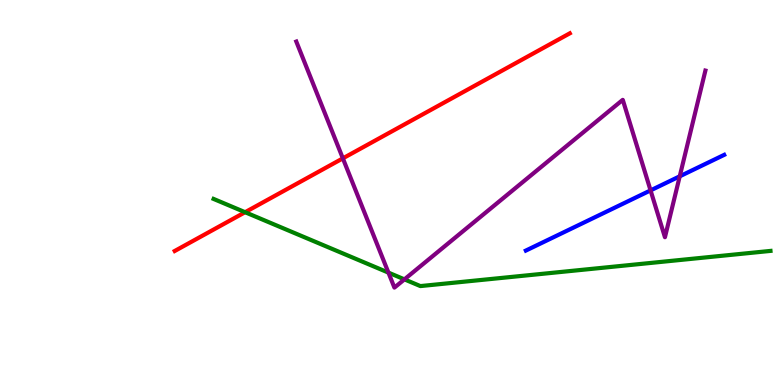[{'lines': ['blue', 'red'], 'intersections': []}, {'lines': ['green', 'red'], 'intersections': [{'x': 3.16, 'y': 4.49}]}, {'lines': ['purple', 'red'], 'intersections': [{'x': 4.42, 'y': 5.89}]}, {'lines': ['blue', 'green'], 'intersections': []}, {'lines': ['blue', 'purple'], 'intersections': [{'x': 8.39, 'y': 5.05}, {'x': 8.77, 'y': 5.42}]}, {'lines': ['green', 'purple'], 'intersections': [{'x': 5.01, 'y': 2.92}, {'x': 5.22, 'y': 2.74}]}]